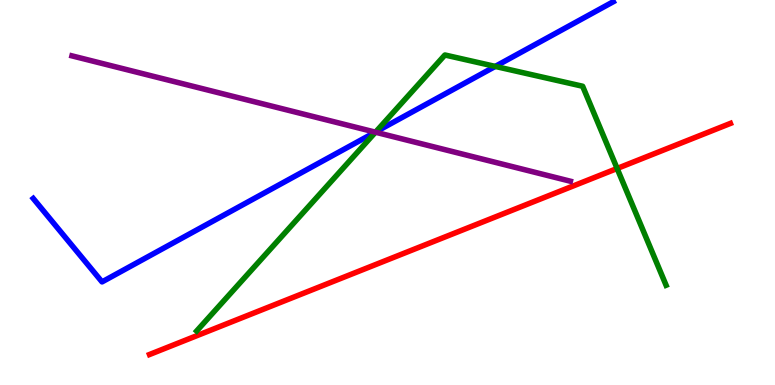[{'lines': ['blue', 'red'], 'intersections': []}, {'lines': ['green', 'red'], 'intersections': [{'x': 7.96, 'y': 5.62}]}, {'lines': ['purple', 'red'], 'intersections': []}, {'lines': ['blue', 'green'], 'intersections': [{'x': 4.85, 'y': 6.57}, {'x': 6.39, 'y': 8.27}]}, {'lines': ['blue', 'purple'], 'intersections': [{'x': 4.84, 'y': 6.57}]}, {'lines': ['green', 'purple'], 'intersections': [{'x': 4.84, 'y': 6.57}]}]